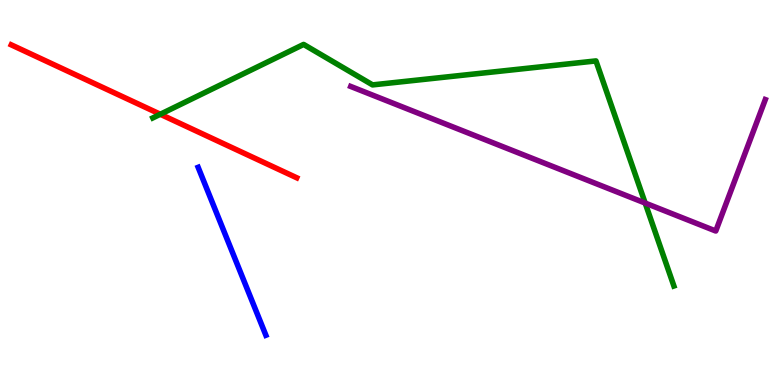[{'lines': ['blue', 'red'], 'intersections': []}, {'lines': ['green', 'red'], 'intersections': [{'x': 2.07, 'y': 7.03}]}, {'lines': ['purple', 'red'], 'intersections': []}, {'lines': ['blue', 'green'], 'intersections': []}, {'lines': ['blue', 'purple'], 'intersections': []}, {'lines': ['green', 'purple'], 'intersections': [{'x': 8.32, 'y': 4.73}]}]